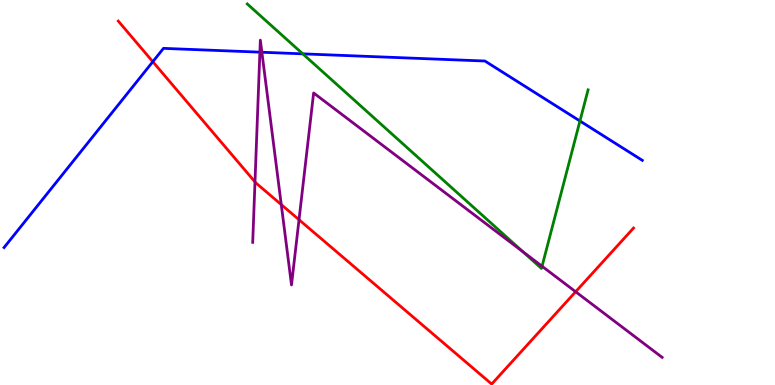[{'lines': ['blue', 'red'], 'intersections': [{'x': 1.97, 'y': 8.4}]}, {'lines': ['green', 'red'], 'intersections': []}, {'lines': ['purple', 'red'], 'intersections': [{'x': 3.29, 'y': 5.27}, {'x': 3.63, 'y': 4.69}, {'x': 3.86, 'y': 4.29}, {'x': 7.43, 'y': 2.42}]}, {'lines': ['blue', 'green'], 'intersections': [{'x': 3.91, 'y': 8.6}, {'x': 7.48, 'y': 6.86}]}, {'lines': ['blue', 'purple'], 'intersections': [{'x': 3.35, 'y': 8.65}, {'x': 3.38, 'y': 8.64}]}, {'lines': ['green', 'purple'], 'intersections': [{'x': 6.75, 'y': 3.46}, {'x': 6.99, 'y': 3.08}]}]